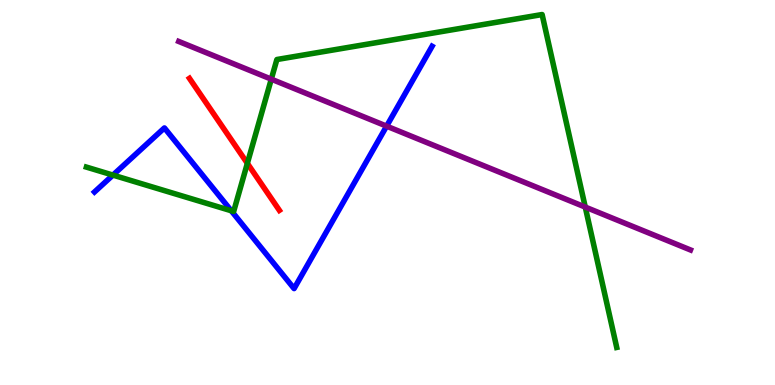[{'lines': ['blue', 'red'], 'intersections': []}, {'lines': ['green', 'red'], 'intersections': [{'x': 3.19, 'y': 5.76}]}, {'lines': ['purple', 'red'], 'intersections': []}, {'lines': ['blue', 'green'], 'intersections': [{'x': 1.46, 'y': 5.45}, {'x': 2.98, 'y': 4.53}]}, {'lines': ['blue', 'purple'], 'intersections': [{'x': 4.99, 'y': 6.72}]}, {'lines': ['green', 'purple'], 'intersections': [{'x': 3.5, 'y': 7.94}, {'x': 7.55, 'y': 4.62}]}]